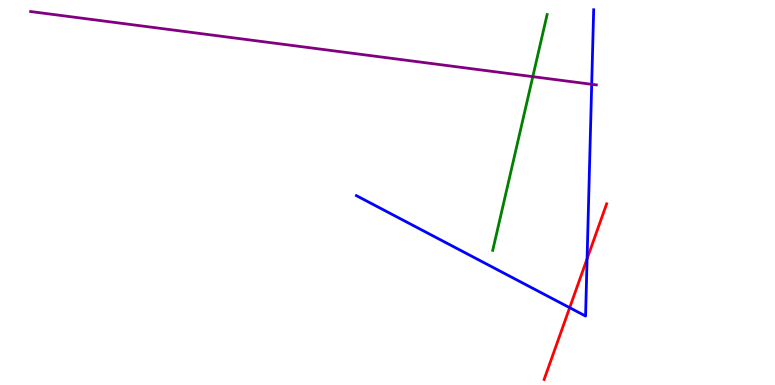[{'lines': ['blue', 'red'], 'intersections': [{'x': 7.35, 'y': 2.01}, {'x': 7.58, 'y': 3.28}]}, {'lines': ['green', 'red'], 'intersections': []}, {'lines': ['purple', 'red'], 'intersections': []}, {'lines': ['blue', 'green'], 'intersections': []}, {'lines': ['blue', 'purple'], 'intersections': [{'x': 7.63, 'y': 7.81}]}, {'lines': ['green', 'purple'], 'intersections': [{'x': 6.87, 'y': 8.01}]}]